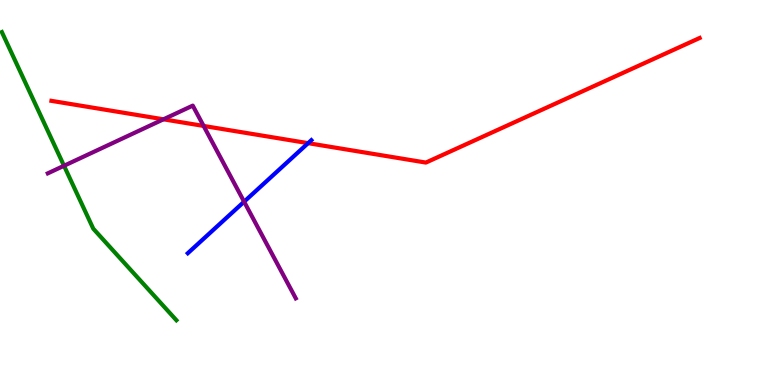[{'lines': ['blue', 'red'], 'intersections': [{'x': 3.98, 'y': 6.28}]}, {'lines': ['green', 'red'], 'intersections': []}, {'lines': ['purple', 'red'], 'intersections': [{'x': 2.11, 'y': 6.9}, {'x': 2.63, 'y': 6.73}]}, {'lines': ['blue', 'green'], 'intersections': []}, {'lines': ['blue', 'purple'], 'intersections': [{'x': 3.15, 'y': 4.76}]}, {'lines': ['green', 'purple'], 'intersections': [{'x': 0.826, 'y': 5.69}]}]